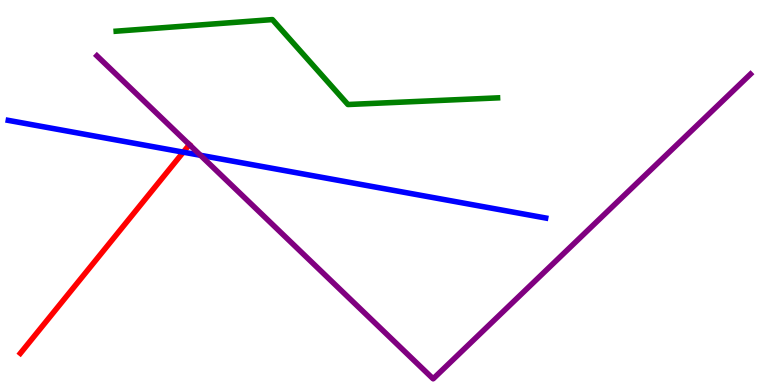[{'lines': ['blue', 'red'], 'intersections': [{'x': 2.36, 'y': 6.05}]}, {'lines': ['green', 'red'], 'intersections': []}, {'lines': ['purple', 'red'], 'intersections': [{'x': 2.44, 'y': 6.24}]}, {'lines': ['blue', 'green'], 'intersections': []}, {'lines': ['blue', 'purple'], 'intersections': [{'x': 2.59, 'y': 5.97}]}, {'lines': ['green', 'purple'], 'intersections': []}]